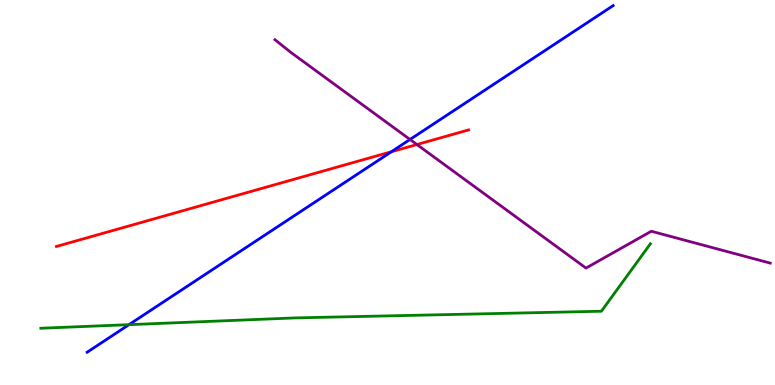[{'lines': ['blue', 'red'], 'intersections': [{'x': 5.05, 'y': 6.06}]}, {'lines': ['green', 'red'], 'intersections': []}, {'lines': ['purple', 'red'], 'intersections': [{'x': 5.38, 'y': 6.25}]}, {'lines': ['blue', 'green'], 'intersections': [{'x': 1.66, 'y': 1.57}]}, {'lines': ['blue', 'purple'], 'intersections': [{'x': 5.29, 'y': 6.38}]}, {'lines': ['green', 'purple'], 'intersections': []}]